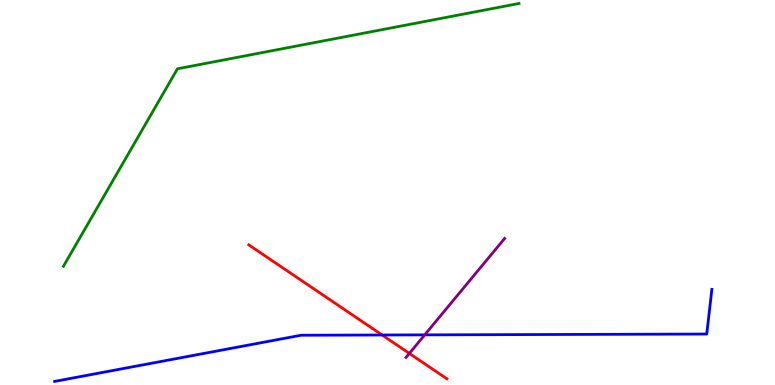[{'lines': ['blue', 'red'], 'intersections': [{'x': 4.93, 'y': 1.3}]}, {'lines': ['green', 'red'], 'intersections': []}, {'lines': ['purple', 'red'], 'intersections': [{'x': 5.28, 'y': 0.821}]}, {'lines': ['blue', 'green'], 'intersections': []}, {'lines': ['blue', 'purple'], 'intersections': [{'x': 5.48, 'y': 1.3}]}, {'lines': ['green', 'purple'], 'intersections': []}]